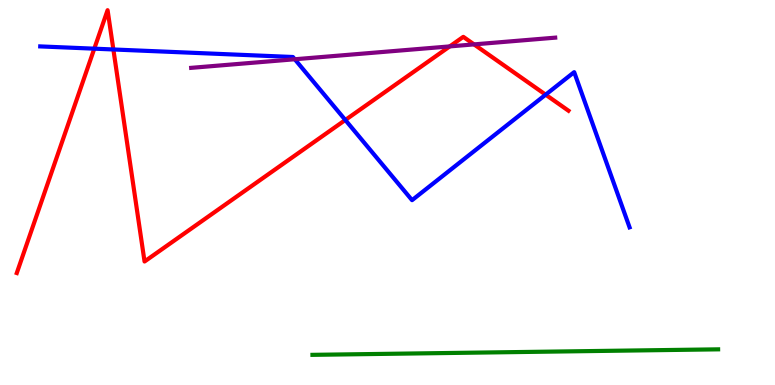[{'lines': ['blue', 'red'], 'intersections': [{'x': 1.22, 'y': 8.74}, {'x': 1.46, 'y': 8.71}, {'x': 4.46, 'y': 6.88}, {'x': 7.04, 'y': 7.54}]}, {'lines': ['green', 'red'], 'intersections': []}, {'lines': ['purple', 'red'], 'intersections': [{'x': 5.8, 'y': 8.79}, {'x': 6.12, 'y': 8.85}]}, {'lines': ['blue', 'green'], 'intersections': []}, {'lines': ['blue', 'purple'], 'intersections': [{'x': 3.8, 'y': 8.46}]}, {'lines': ['green', 'purple'], 'intersections': []}]